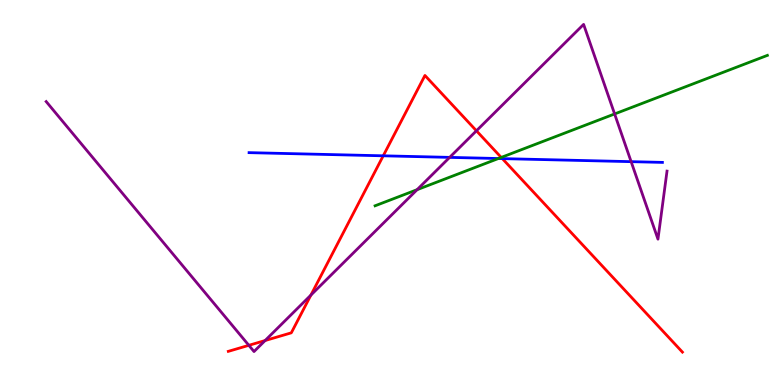[{'lines': ['blue', 'red'], 'intersections': [{'x': 4.94, 'y': 5.95}, {'x': 6.48, 'y': 5.88}]}, {'lines': ['green', 'red'], 'intersections': [{'x': 6.47, 'y': 5.91}]}, {'lines': ['purple', 'red'], 'intersections': [{'x': 3.21, 'y': 1.03}, {'x': 3.42, 'y': 1.15}, {'x': 4.01, 'y': 2.34}, {'x': 6.15, 'y': 6.6}]}, {'lines': ['blue', 'green'], 'intersections': [{'x': 6.43, 'y': 5.88}]}, {'lines': ['blue', 'purple'], 'intersections': [{'x': 5.8, 'y': 5.91}, {'x': 8.14, 'y': 5.8}]}, {'lines': ['green', 'purple'], 'intersections': [{'x': 5.38, 'y': 5.07}, {'x': 7.93, 'y': 7.04}]}]